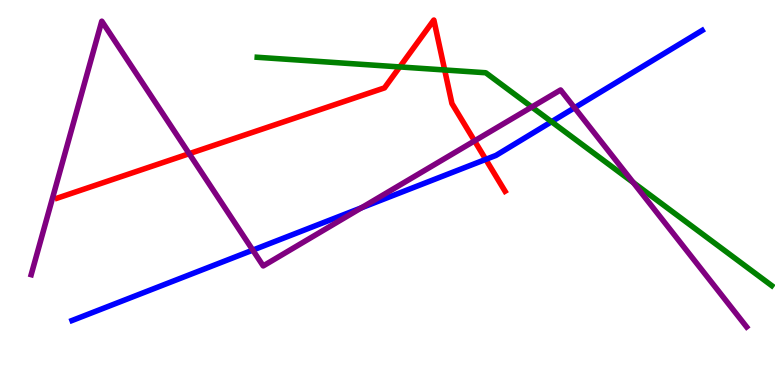[{'lines': ['blue', 'red'], 'intersections': [{'x': 6.27, 'y': 5.86}]}, {'lines': ['green', 'red'], 'intersections': [{'x': 5.16, 'y': 8.26}, {'x': 5.74, 'y': 8.18}]}, {'lines': ['purple', 'red'], 'intersections': [{'x': 2.44, 'y': 6.01}, {'x': 6.12, 'y': 6.34}]}, {'lines': ['blue', 'green'], 'intersections': [{'x': 7.12, 'y': 6.84}]}, {'lines': ['blue', 'purple'], 'intersections': [{'x': 3.26, 'y': 3.5}, {'x': 4.66, 'y': 4.6}, {'x': 7.41, 'y': 7.2}]}, {'lines': ['green', 'purple'], 'intersections': [{'x': 6.86, 'y': 7.22}, {'x': 8.17, 'y': 5.26}]}]